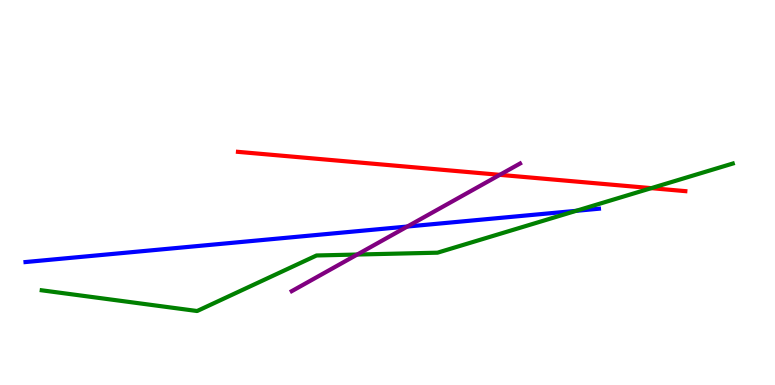[{'lines': ['blue', 'red'], 'intersections': []}, {'lines': ['green', 'red'], 'intersections': [{'x': 8.4, 'y': 5.11}]}, {'lines': ['purple', 'red'], 'intersections': [{'x': 6.45, 'y': 5.46}]}, {'lines': ['blue', 'green'], 'intersections': [{'x': 7.43, 'y': 4.52}]}, {'lines': ['blue', 'purple'], 'intersections': [{'x': 5.26, 'y': 4.12}]}, {'lines': ['green', 'purple'], 'intersections': [{'x': 4.61, 'y': 3.39}]}]